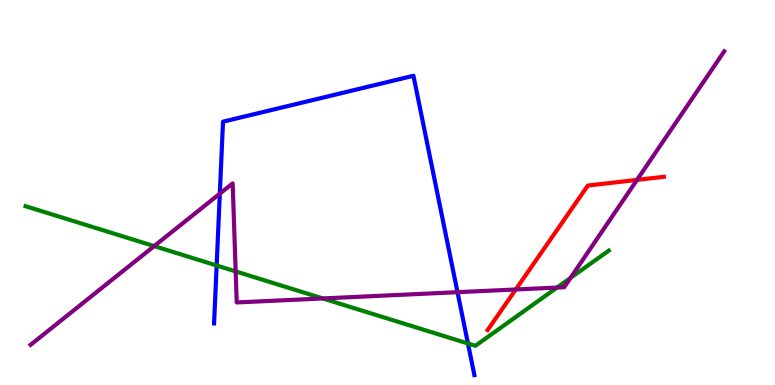[{'lines': ['blue', 'red'], 'intersections': []}, {'lines': ['green', 'red'], 'intersections': []}, {'lines': ['purple', 'red'], 'intersections': [{'x': 6.66, 'y': 2.48}, {'x': 8.22, 'y': 5.33}]}, {'lines': ['blue', 'green'], 'intersections': [{'x': 2.8, 'y': 3.1}, {'x': 6.04, 'y': 1.08}]}, {'lines': ['blue', 'purple'], 'intersections': [{'x': 2.84, 'y': 4.97}, {'x': 5.9, 'y': 2.41}]}, {'lines': ['green', 'purple'], 'intersections': [{'x': 1.99, 'y': 3.61}, {'x': 3.04, 'y': 2.95}, {'x': 4.17, 'y': 2.25}, {'x': 7.19, 'y': 2.53}, {'x': 7.36, 'y': 2.78}]}]